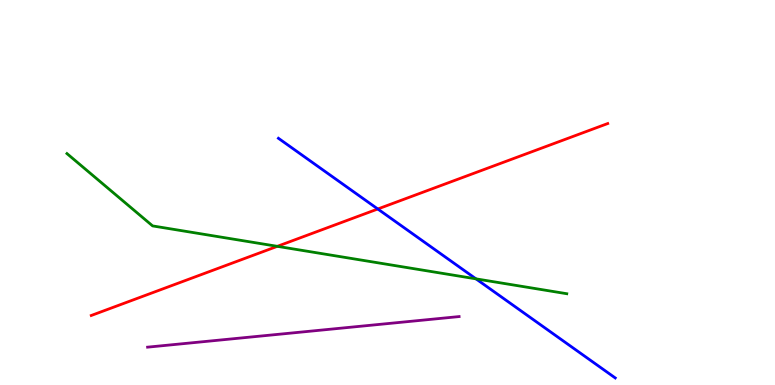[{'lines': ['blue', 'red'], 'intersections': [{'x': 4.87, 'y': 4.57}]}, {'lines': ['green', 'red'], 'intersections': [{'x': 3.58, 'y': 3.6}]}, {'lines': ['purple', 'red'], 'intersections': []}, {'lines': ['blue', 'green'], 'intersections': [{'x': 6.14, 'y': 2.76}]}, {'lines': ['blue', 'purple'], 'intersections': []}, {'lines': ['green', 'purple'], 'intersections': []}]